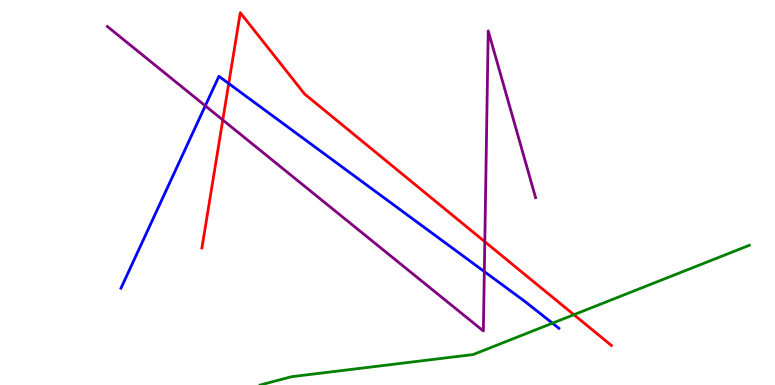[{'lines': ['blue', 'red'], 'intersections': [{'x': 2.95, 'y': 7.83}]}, {'lines': ['green', 'red'], 'intersections': [{'x': 7.4, 'y': 1.83}]}, {'lines': ['purple', 'red'], 'intersections': [{'x': 2.87, 'y': 6.88}, {'x': 6.26, 'y': 3.72}]}, {'lines': ['blue', 'green'], 'intersections': [{'x': 7.13, 'y': 1.61}]}, {'lines': ['blue', 'purple'], 'intersections': [{'x': 2.65, 'y': 7.25}, {'x': 6.25, 'y': 2.95}]}, {'lines': ['green', 'purple'], 'intersections': []}]